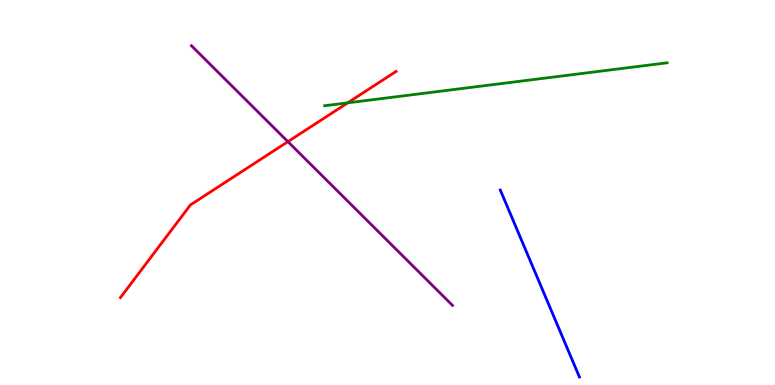[{'lines': ['blue', 'red'], 'intersections': []}, {'lines': ['green', 'red'], 'intersections': [{'x': 4.49, 'y': 7.33}]}, {'lines': ['purple', 'red'], 'intersections': [{'x': 3.71, 'y': 6.32}]}, {'lines': ['blue', 'green'], 'intersections': []}, {'lines': ['blue', 'purple'], 'intersections': []}, {'lines': ['green', 'purple'], 'intersections': []}]